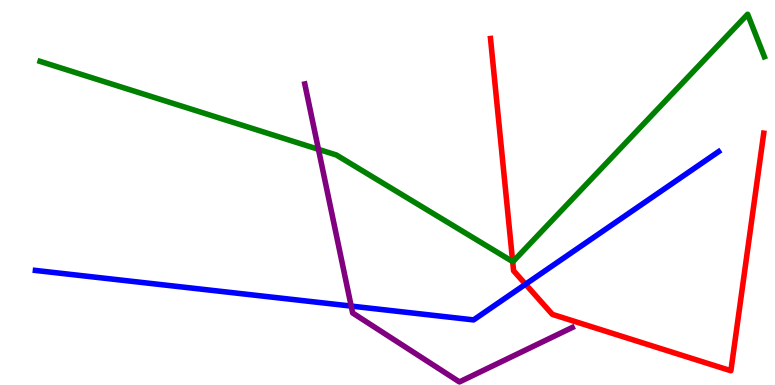[{'lines': ['blue', 'red'], 'intersections': [{'x': 6.78, 'y': 2.62}]}, {'lines': ['green', 'red'], 'intersections': [{'x': 6.62, 'y': 3.21}]}, {'lines': ['purple', 'red'], 'intersections': []}, {'lines': ['blue', 'green'], 'intersections': []}, {'lines': ['blue', 'purple'], 'intersections': [{'x': 4.53, 'y': 2.05}]}, {'lines': ['green', 'purple'], 'intersections': [{'x': 4.11, 'y': 6.12}]}]